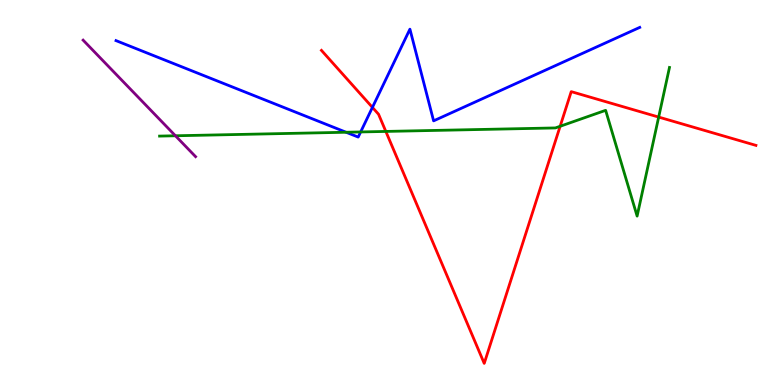[{'lines': ['blue', 'red'], 'intersections': [{'x': 4.81, 'y': 7.21}]}, {'lines': ['green', 'red'], 'intersections': [{'x': 4.98, 'y': 6.59}, {'x': 7.23, 'y': 6.72}, {'x': 8.5, 'y': 6.96}]}, {'lines': ['purple', 'red'], 'intersections': []}, {'lines': ['blue', 'green'], 'intersections': [{'x': 4.47, 'y': 6.56}, {'x': 4.65, 'y': 6.57}]}, {'lines': ['blue', 'purple'], 'intersections': []}, {'lines': ['green', 'purple'], 'intersections': [{'x': 2.26, 'y': 6.47}]}]